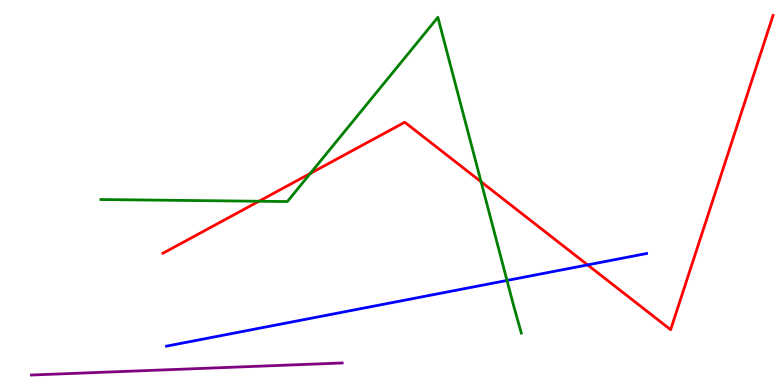[{'lines': ['blue', 'red'], 'intersections': [{'x': 7.58, 'y': 3.12}]}, {'lines': ['green', 'red'], 'intersections': [{'x': 3.34, 'y': 4.77}, {'x': 4.0, 'y': 5.5}, {'x': 6.21, 'y': 5.28}]}, {'lines': ['purple', 'red'], 'intersections': []}, {'lines': ['blue', 'green'], 'intersections': [{'x': 6.54, 'y': 2.72}]}, {'lines': ['blue', 'purple'], 'intersections': []}, {'lines': ['green', 'purple'], 'intersections': []}]